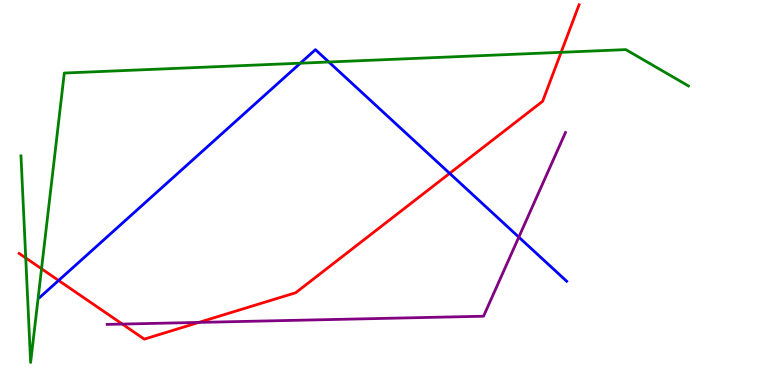[{'lines': ['blue', 'red'], 'intersections': [{'x': 0.756, 'y': 2.72}, {'x': 5.8, 'y': 5.5}]}, {'lines': ['green', 'red'], 'intersections': [{'x': 0.332, 'y': 3.3}, {'x': 0.536, 'y': 3.02}, {'x': 7.24, 'y': 8.64}]}, {'lines': ['purple', 'red'], 'intersections': [{'x': 1.58, 'y': 1.58}, {'x': 2.57, 'y': 1.63}]}, {'lines': ['blue', 'green'], 'intersections': [{'x': 3.88, 'y': 8.36}, {'x': 4.24, 'y': 8.39}]}, {'lines': ['blue', 'purple'], 'intersections': [{'x': 6.69, 'y': 3.84}]}, {'lines': ['green', 'purple'], 'intersections': []}]